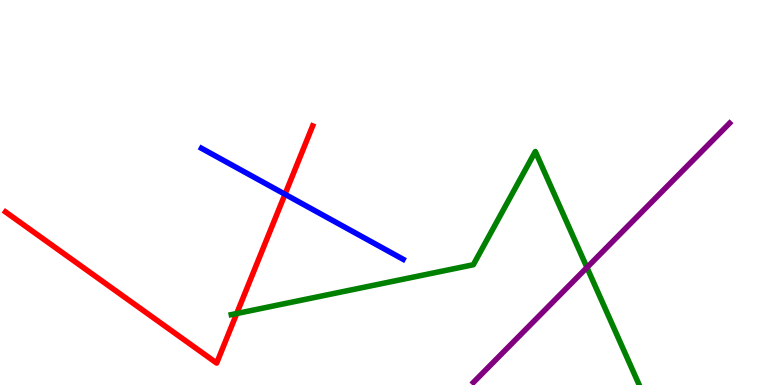[{'lines': ['blue', 'red'], 'intersections': [{'x': 3.68, 'y': 4.95}]}, {'lines': ['green', 'red'], 'intersections': [{'x': 3.05, 'y': 1.86}]}, {'lines': ['purple', 'red'], 'intersections': []}, {'lines': ['blue', 'green'], 'intersections': []}, {'lines': ['blue', 'purple'], 'intersections': []}, {'lines': ['green', 'purple'], 'intersections': [{'x': 7.57, 'y': 3.05}]}]